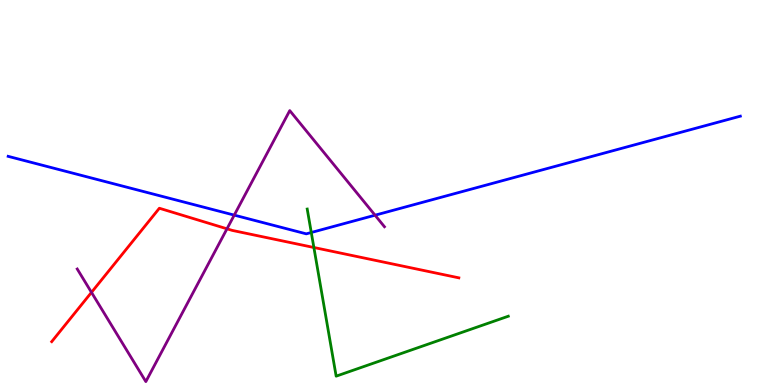[{'lines': ['blue', 'red'], 'intersections': []}, {'lines': ['green', 'red'], 'intersections': [{'x': 4.05, 'y': 3.57}]}, {'lines': ['purple', 'red'], 'intersections': [{'x': 1.18, 'y': 2.41}, {'x': 2.93, 'y': 4.06}]}, {'lines': ['blue', 'green'], 'intersections': [{'x': 4.02, 'y': 3.96}]}, {'lines': ['blue', 'purple'], 'intersections': [{'x': 3.02, 'y': 4.41}, {'x': 4.84, 'y': 4.41}]}, {'lines': ['green', 'purple'], 'intersections': []}]